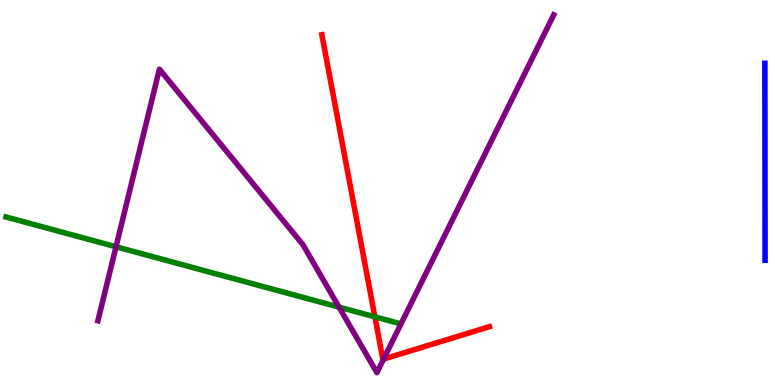[{'lines': ['blue', 'red'], 'intersections': []}, {'lines': ['green', 'red'], 'intersections': [{'x': 4.84, 'y': 1.77}]}, {'lines': ['purple', 'red'], 'intersections': [{'x': 4.95, 'y': 0.674}]}, {'lines': ['blue', 'green'], 'intersections': []}, {'lines': ['blue', 'purple'], 'intersections': []}, {'lines': ['green', 'purple'], 'intersections': [{'x': 1.5, 'y': 3.59}, {'x': 4.37, 'y': 2.02}]}]